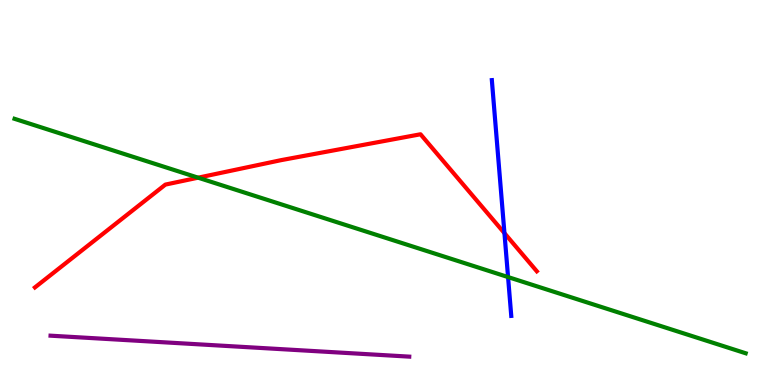[{'lines': ['blue', 'red'], 'intersections': [{'x': 6.51, 'y': 3.94}]}, {'lines': ['green', 'red'], 'intersections': [{'x': 2.56, 'y': 5.38}]}, {'lines': ['purple', 'red'], 'intersections': []}, {'lines': ['blue', 'green'], 'intersections': [{'x': 6.56, 'y': 2.8}]}, {'lines': ['blue', 'purple'], 'intersections': []}, {'lines': ['green', 'purple'], 'intersections': []}]